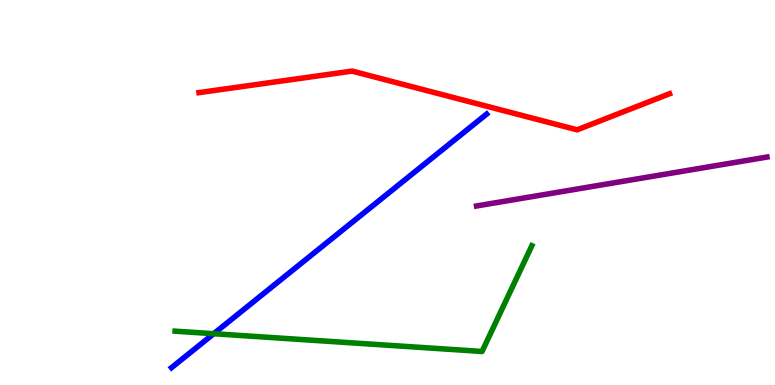[{'lines': ['blue', 'red'], 'intersections': []}, {'lines': ['green', 'red'], 'intersections': []}, {'lines': ['purple', 'red'], 'intersections': []}, {'lines': ['blue', 'green'], 'intersections': [{'x': 2.76, 'y': 1.33}]}, {'lines': ['blue', 'purple'], 'intersections': []}, {'lines': ['green', 'purple'], 'intersections': []}]